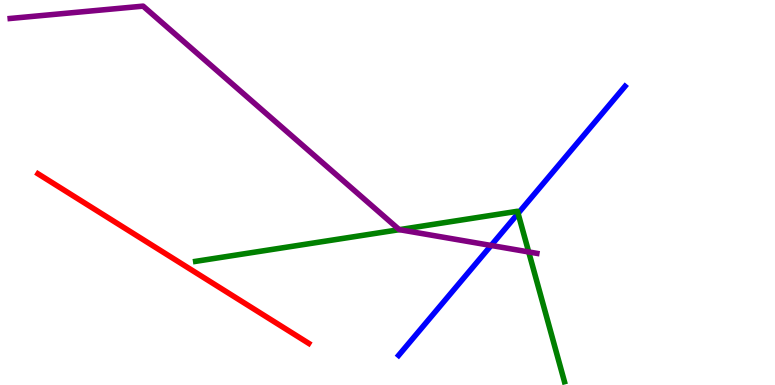[{'lines': ['blue', 'red'], 'intersections': []}, {'lines': ['green', 'red'], 'intersections': []}, {'lines': ['purple', 'red'], 'intersections': []}, {'lines': ['blue', 'green'], 'intersections': [{'x': 6.68, 'y': 4.46}]}, {'lines': ['blue', 'purple'], 'intersections': [{'x': 6.34, 'y': 3.62}]}, {'lines': ['green', 'purple'], 'intersections': [{'x': 5.15, 'y': 4.03}, {'x': 6.82, 'y': 3.46}]}]